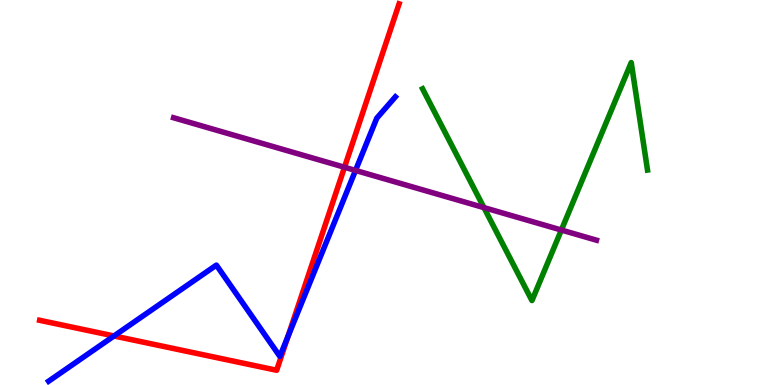[{'lines': ['blue', 'red'], 'intersections': [{'x': 1.47, 'y': 1.27}, {'x': 3.72, 'y': 1.26}]}, {'lines': ['green', 'red'], 'intersections': []}, {'lines': ['purple', 'red'], 'intersections': [{'x': 4.45, 'y': 5.66}]}, {'lines': ['blue', 'green'], 'intersections': []}, {'lines': ['blue', 'purple'], 'intersections': [{'x': 4.59, 'y': 5.57}]}, {'lines': ['green', 'purple'], 'intersections': [{'x': 6.24, 'y': 4.61}, {'x': 7.24, 'y': 4.03}]}]